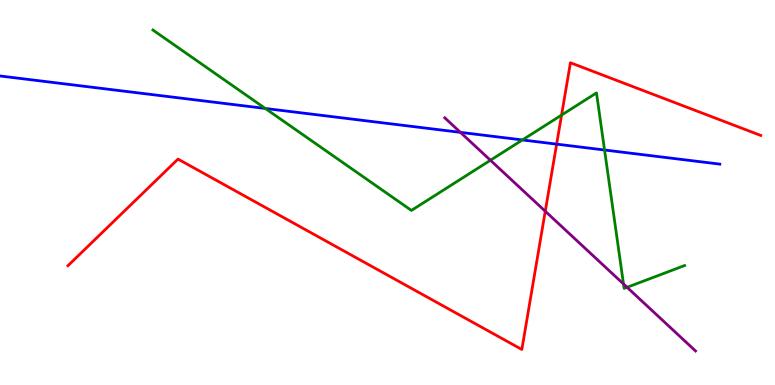[{'lines': ['blue', 'red'], 'intersections': [{'x': 7.18, 'y': 6.26}]}, {'lines': ['green', 'red'], 'intersections': [{'x': 7.25, 'y': 7.01}]}, {'lines': ['purple', 'red'], 'intersections': [{'x': 7.04, 'y': 4.51}]}, {'lines': ['blue', 'green'], 'intersections': [{'x': 3.42, 'y': 7.18}, {'x': 6.74, 'y': 6.37}, {'x': 7.8, 'y': 6.1}]}, {'lines': ['blue', 'purple'], 'intersections': [{'x': 5.94, 'y': 6.56}]}, {'lines': ['green', 'purple'], 'intersections': [{'x': 6.33, 'y': 5.84}, {'x': 8.05, 'y': 2.62}, {'x': 8.09, 'y': 2.54}]}]